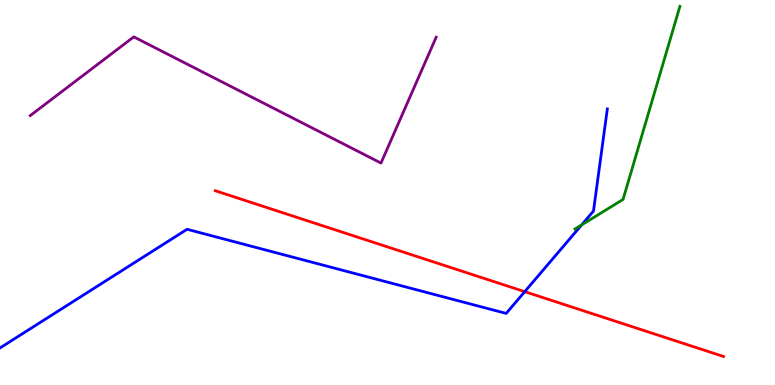[{'lines': ['blue', 'red'], 'intersections': [{'x': 6.77, 'y': 2.42}]}, {'lines': ['green', 'red'], 'intersections': []}, {'lines': ['purple', 'red'], 'intersections': []}, {'lines': ['blue', 'green'], 'intersections': [{'x': 7.51, 'y': 4.16}]}, {'lines': ['blue', 'purple'], 'intersections': []}, {'lines': ['green', 'purple'], 'intersections': []}]